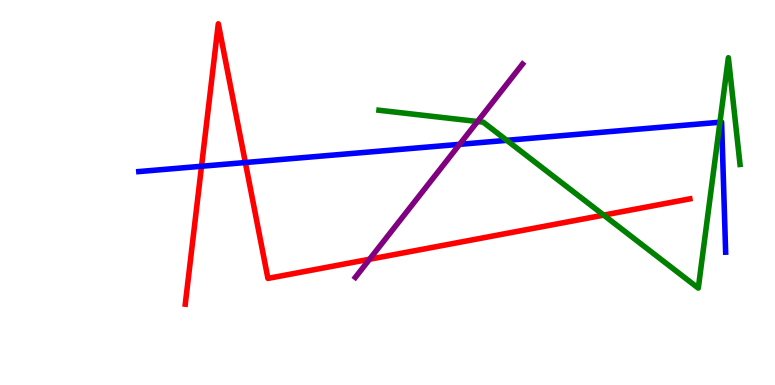[{'lines': ['blue', 'red'], 'intersections': [{'x': 2.6, 'y': 5.68}, {'x': 3.17, 'y': 5.78}]}, {'lines': ['green', 'red'], 'intersections': [{'x': 7.79, 'y': 4.41}]}, {'lines': ['purple', 'red'], 'intersections': [{'x': 4.77, 'y': 3.27}]}, {'lines': ['blue', 'green'], 'intersections': [{'x': 6.54, 'y': 6.35}, {'x': 9.29, 'y': 6.83}]}, {'lines': ['blue', 'purple'], 'intersections': [{'x': 5.93, 'y': 6.25}]}, {'lines': ['green', 'purple'], 'intersections': [{'x': 6.16, 'y': 6.84}]}]